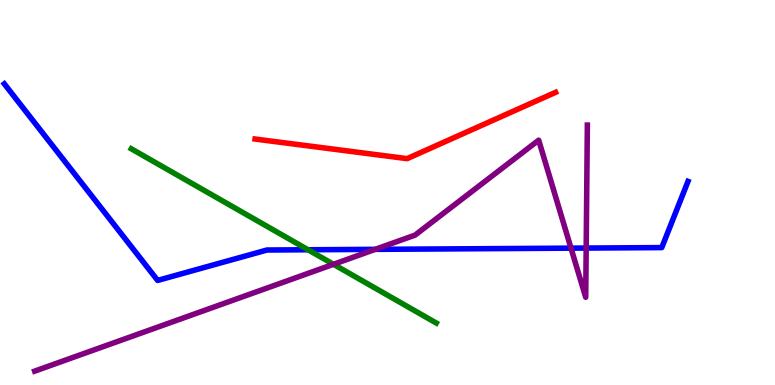[{'lines': ['blue', 'red'], 'intersections': []}, {'lines': ['green', 'red'], 'intersections': []}, {'lines': ['purple', 'red'], 'intersections': []}, {'lines': ['blue', 'green'], 'intersections': [{'x': 3.97, 'y': 3.51}]}, {'lines': ['blue', 'purple'], 'intersections': [{'x': 4.84, 'y': 3.52}, {'x': 7.37, 'y': 3.55}, {'x': 7.56, 'y': 3.56}]}, {'lines': ['green', 'purple'], 'intersections': [{'x': 4.3, 'y': 3.14}]}]